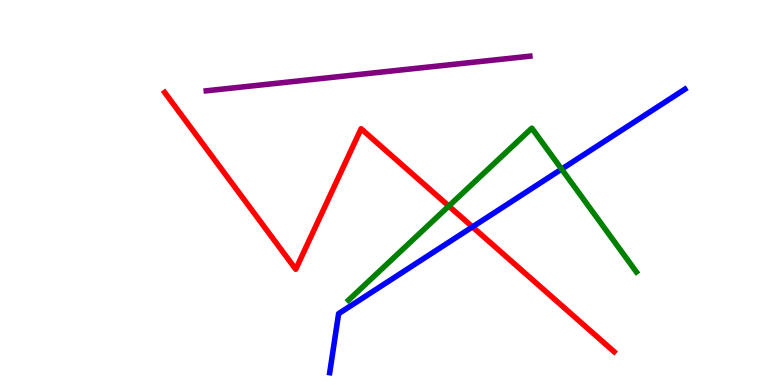[{'lines': ['blue', 'red'], 'intersections': [{'x': 6.1, 'y': 4.11}]}, {'lines': ['green', 'red'], 'intersections': [{'x': 5.79, 'y': 4.65}]}, {'lines': ['purple', 'red'], 'intersections': []}, {'lines': ['blue', 'green'], 'intersections': [{'x': 7.25, 'y': 5.61}]}, {'lines': ['blue', 'purple'], 'intersections': []}, {'lines': ['green', 'purple'], 'intersections': []}]